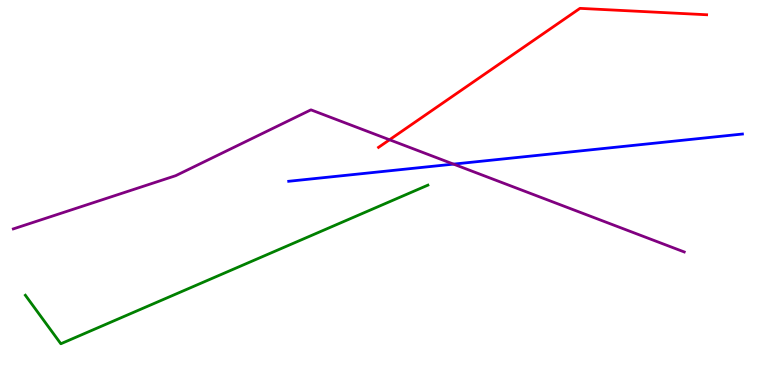[{'lines': ['blue', 'red'], 'intersections': []}, {'lines': ['green', 'red'], 'intersections': []}, {'lines': ['purple', 'red'], 'intersections': [{'x': 5.03, 'y': 6.37}]}, {'lines': ['blue', 'green'], 'intersections': []}, {'lines': ['blue', 'purple'], 'intersections': [{'x': 5.85, 'y': 5.74}]}, {'lines': ['green', 'purple'], 'intersections': []}]